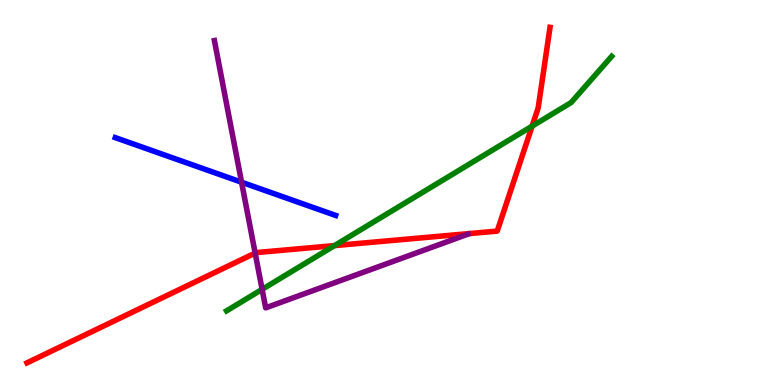[{'lines': ['blue', 'red'], 'intersections': []}, {'lines': ['green', 'red'], 'intersections': [{'x': 4.32, 'y': 3.62}, {'x': 6.87, 'y': 6.72}]}, {'lines': ['purple', 'red'], 'intersections': [{'x': 3.29, 'y': 3.43}]}, {'lines': ['blue', 'green'], 'intersections': []}, {'lines': ['blue', 'purple'], 'intersections': [{'x': 3.12, 'y': 5.27}]}, {'lines': ['green', 'purple'], 'intersections': [{'x': 3.38, 'y': 2.48}]}]